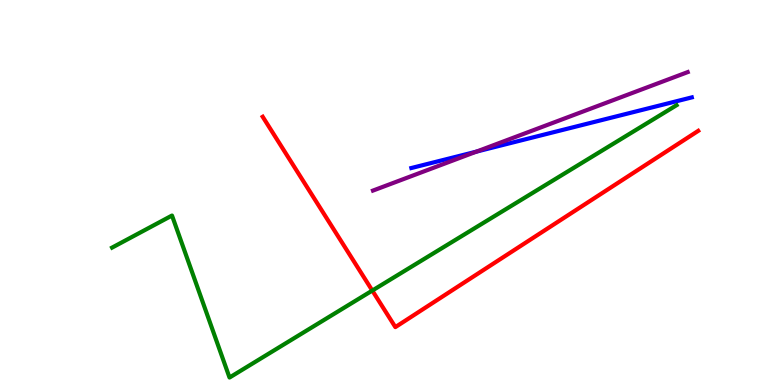[{'lines': ['blue', 'red'], 'intersections': []}, {'lines': ['green', 'red'], 'intersections': [{'x': 4.8, 'y': 2.45}]}, {'lines': ['purple', 'red'], 'intersections': []}, {'lines': ['blue', 'green'], 'intersections': []}, {'lines': ['blue', 'purple'], 'intersections': [{'x': 6.15, 'y': 6.06}]}, {'lines': ['green', 'purple'], 'intersections': []}]